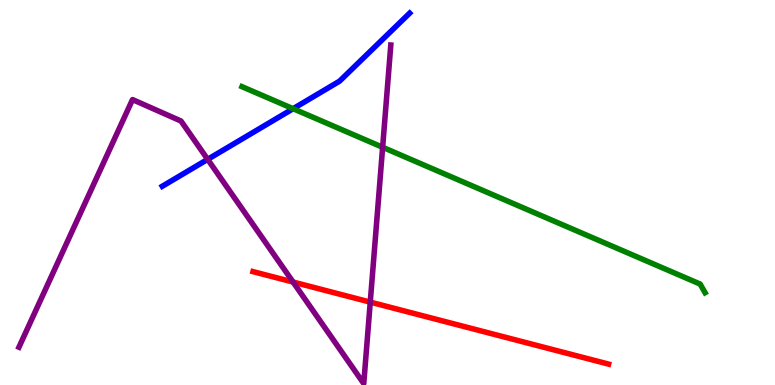[{'lines': ['blue', 'red'], 'intersections': []}, {'lines': ['green', 'red'], 'intersections': []}, {'lines': ['purple', 'red'], 'intersections': [{'x': 3.78, 'y': 2.67}, {'x': 4.78, 'y': 2.15}]}, {'lines': ['blue', 'green'], 'intersections': [{'x': 3.78, 'y': 7.18}]}, {'lines': ['blue', 'purple'], 'intersections': [{'x': 2.68, 'y': 5.86}]}, {'lines': ['green', 'purple'], 'intersections': [{'x': 4.94, 'y': 6.17}]}]